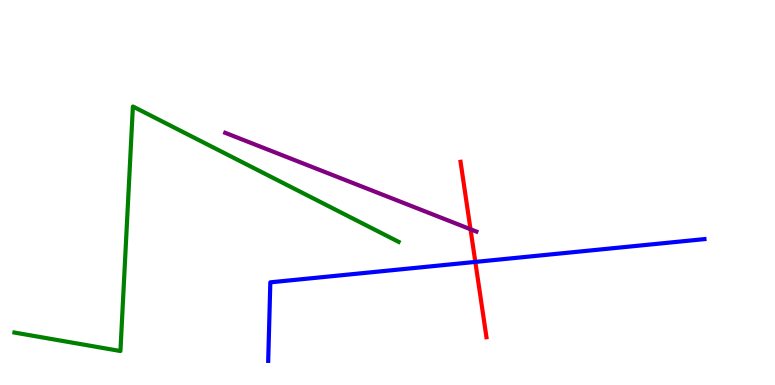[{'lines': ['blue', 'red'], 'intersections': [{'x': 6.13, 'y': 3.2}]}, {'lines': ['green', 'red'], 'intersections': []}, {'lines': ['purple', 'red'], 'intersections': [{'x': 6.07, 'y': 4.05}]}, {'lines': ['blue', 'green'], 'intersections': []}, {'lines': ['blue', 'purple'], 'intersections': []}, {'lines': ['green', 'purple'], 'intersections': []}]